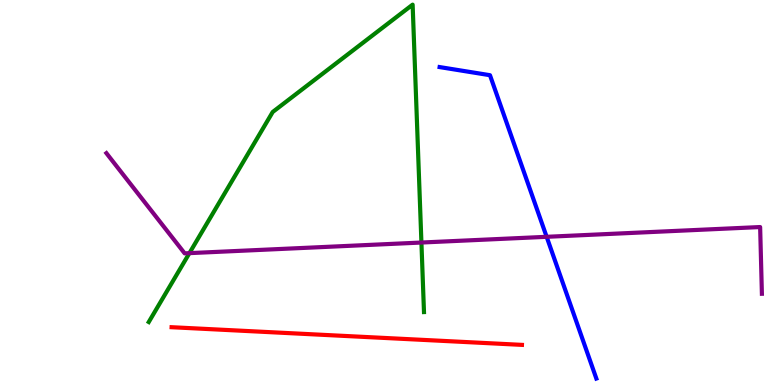[{'lines': ['blue', 'red'], 'intersections': []}, {'lines': ['green', 'red'], 'intersections': []}, {'lines': ['purple', 'red'], 'intersections': []}, {'lines': ['blue', 'green'], 'intersections': []}, {'lines': ['blue', 'purple'], 'intersections': [{'x': 7.05, 'y': 3.85}]}, {'lines': ['green', 'purple'], 'intersections': [{'x': 2.44, 'y': 3.42}, {'x': 5.44, 'y': 3.7}]}]